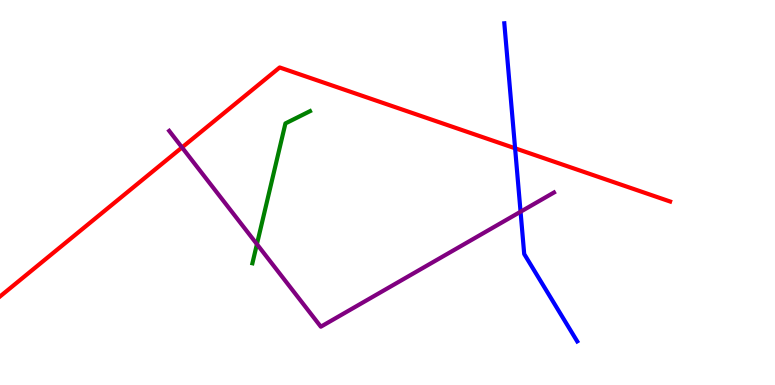[{'lines': ['blue', 'red'], 'intersections': [{'x': 6.65, 'y': 6.15}]}, {'lines': ['green', 'red'], 'intersections': []}, {'lines': ['purple', 'red'], 'intersections': [{'x': 2.35, 'y': 6.17}]}, {'lines': ['blue', 'green'], 'intersections': []}, {'lines': ['blue', 'purple'], 'intersections': [{'x': 6.72, 'y': 4.5}]}, {'lines': ['green', 'purple'], 'intersections': [{'x': 3.32, 'y': 3.66}]}]